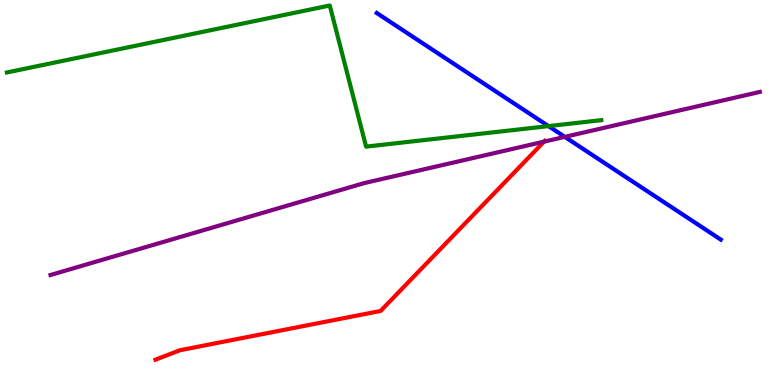[{'lines': ['blue', 'red'], 'intersections': []}, {'lines': ['green', 'red'], 'intersections': []}, {'lines': ['purple', 'red'], 'intersections': [{'x': 7.02, 'y': 6.32}]}, {'lines': ['blue', 'green'], 'intersections': [{'x': 7.08, 'y': 6.72}]}, {'lines': ['blue', 'purple'], 'intersections': [{'x': 7.29, 'y': 6.45}]}, {'lines': ['green', 'purple'], 'intersections': []}]